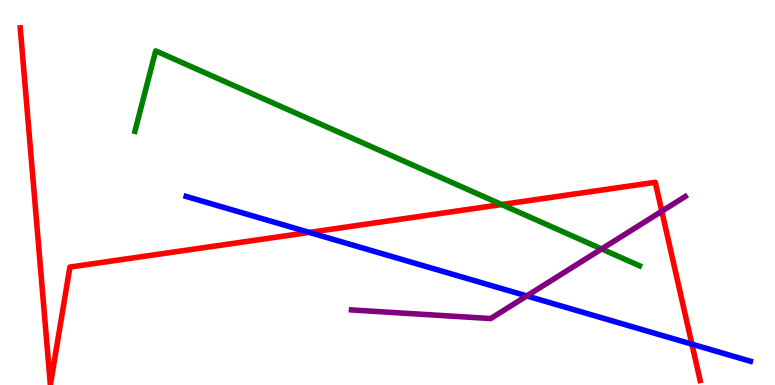[{'lines': ['blue', 'red'], 'intersections': [{'x': 3.99, 'y': 3.96}, {'x': 8.93, 'y': 1.06}]}, {'lines': ['green', 'red'], 'intersections': [{'x': 6.47, 'y': 4.69}]}, {'lines': ['purple', 'red'], 'intersections': [{'x': 8.54, 'y': 4.51}]}, {'lines': ['blue', 'green'], 'intersections': []}, {'lines': ['blue', 'purple'], 'intersections': [{'x': 6.8, 'y': 2.31}]}, {'lines': ['green', 'purple'], 'intersections': [{'x': 7.76, 'y': 3.53}]}]